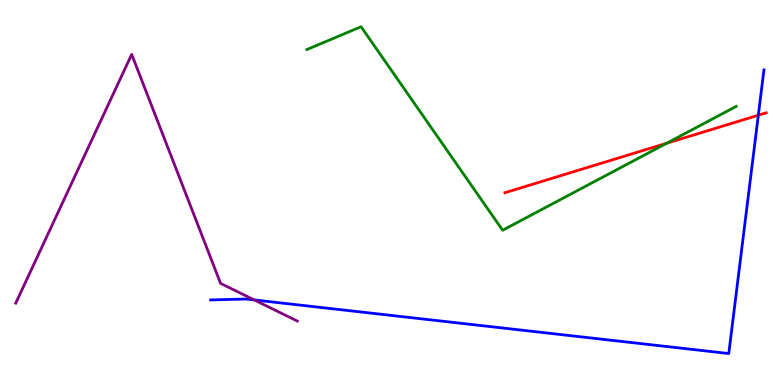[{'lines': ['blue', 'red'], 'intersections': [{'x': 9.78, 'y': 7.01}]}, {'lines': ['green', 'red'], 'intersections': [{'x': 8.6, 'y': 6.28}]}, {'lines': ['purple', 'red'], 'intersections': []}, {'lines': ['blue', 'green'], 'intersections': []}, {'lines': ['blue', 'purple'], 'intersections': [{'x': 3.28, 'y': 2.21}]}, {'lines': ['green', 'purple'], 'intersections': []}]